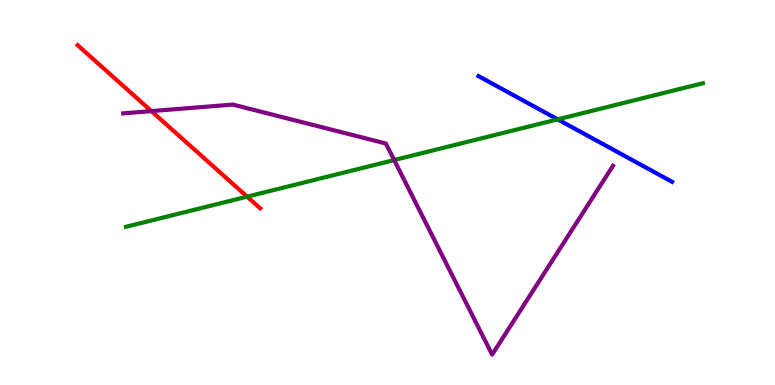[{'lines': ['blue', 'red'], 'intersections': []}, {'lines': ['green', 'red'], 'intersections': [{'x': 3.19, 'y': 4.89}]}, {'lines': ['purple', 'red'], 'intersections': [{'x': 1.95, 'y': 7.11}]}, {'lines': ['blue', 'green'], 'intersections': [{'x': 7.2, 'y': 6.9}]}, {'lines': ['blue', 'purple'], 'intersections': []}, {'lines': ['green', 'purple'], 'intersections': [{'x': 5.09, 'y': 5.84}]}]